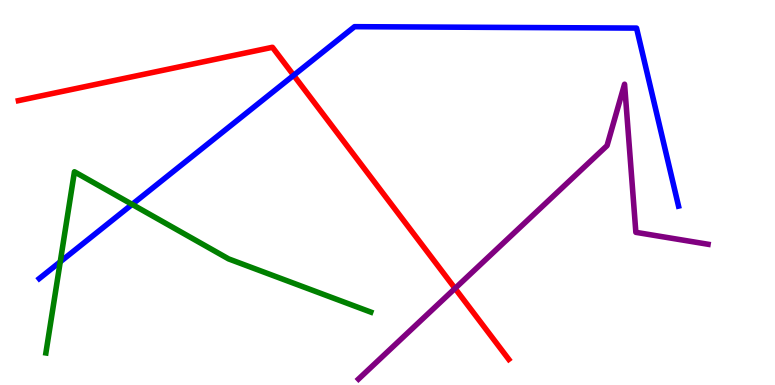[{'lines': ['blue', 'red'], 'intersections': [{'x': 3.79, 'y': 8.04}]}, {'lines': ['green', 'red'], 'intersections': []}, {'lines': ['purple', 'red'], 'intersections': [{'x': 5.87, 'y': 2.51}]}, {'lines': ['blue', 'green'], 'intersections': [{'x': 0.777, 'y': 3.2}, {'x': 1.7, 'y': 4.69}]}, {'lines': ['blue', 'purple'], 'intersections': []}, {'lines': ['green', 'purple'], 'intersections': []}]